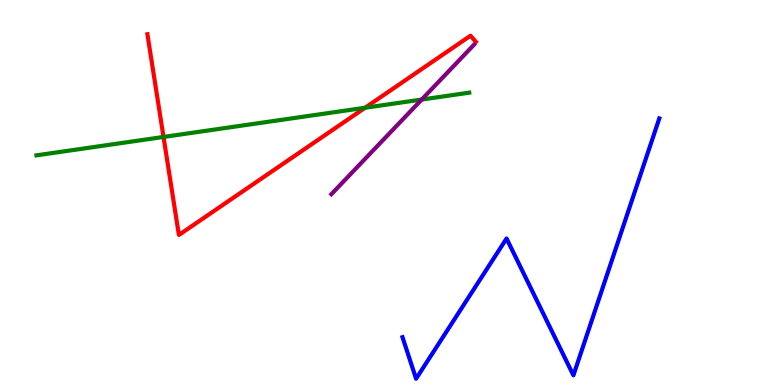[{'lines': ['blue', 'red'], 'intersections': []}, {'lines': ['green', 'red'], 'intersections': [{'x': 2.11, 'y': 6.44}, {'x': 4.71, 'y': 7.2}]}, {'lines': ['purple', 'red'], 'intersections': []}, {'lines': ['blue', 'green'], 'intersections': []}, {'lines': ['blue', 'purple'], 'intersections': []}, {'lines': ['green', 'purple'], 'intersections': [{'x': 5.44, 'y': 7.41}]}]